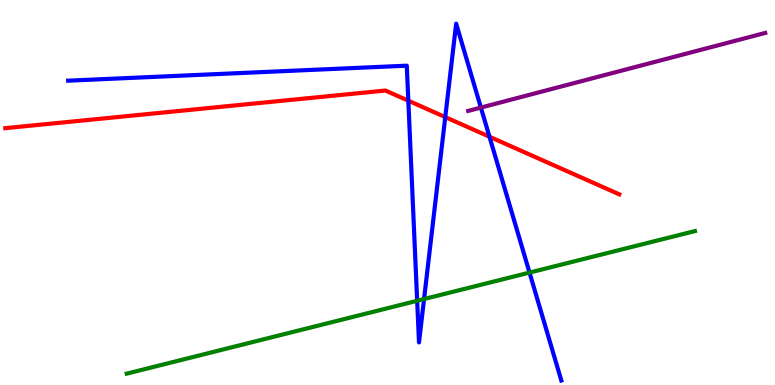[{'lines': ['blue', 'red'], 'intersections': [{'x': 5.27, 'y': 7.38}, {'x': 5.75, 'y': 6.96}, {'x': 6.32, 'y': 6.45}]}, {'lines': ['green', 'red'], 'intersections': []}, {'lines': ['purple', 'red'], 'intersections': []}, {'lines': ['blue', 'green'], 'intersections': [{'x': 5.38, 'y': 2.19}, {'x': 5.47, 'y': 2.23}, {'x': 6.83, 'y': 2.92}]}, {'lines': ['blue', 'purple'], 'intersections': [{'x': 6.2, 'y': 7.21}]}, {'lines': ['green', 'purple'], 'intersections': []}]